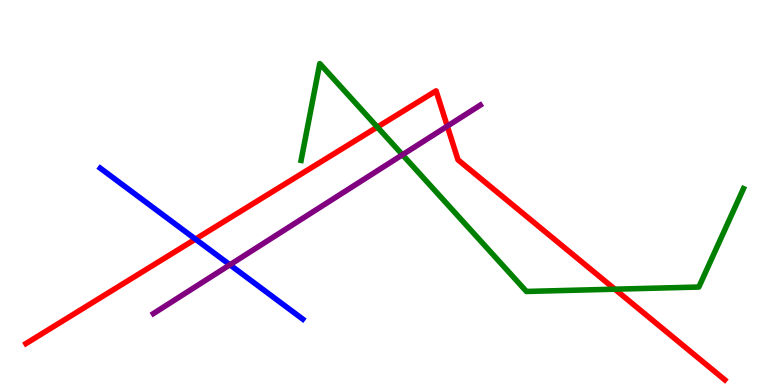[{'lines': ['blue', 'red'], 'intersections': [{'x': 2.52, 'y': 3.79}]}, {'lines': ['green', 'red'], 'intersections': [{'x': 4.87, 'y': 6.7}, {'x': 7.93, 'y': 2.49}]}, {'lines': ['purple', 'red'], 'intersections': [{'x': 5.77, 'y': 6.72}]}, {'lines': ['blue', 'green'], 'intersections': []}, {'lines': ['blue', 'purple'], 'intersections': [{'x': 2.97, 'y': 3.12}]}, {'lines': ['green', 'purple'], 'intersections': [{'x': 5.19, 'y': 5.98}]}]